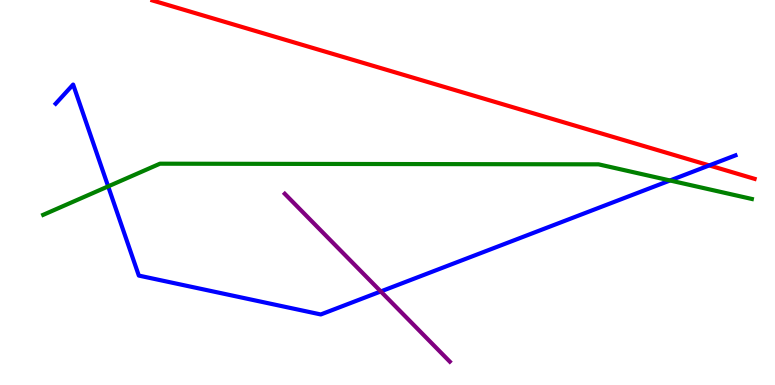[{'lines': ['blue', 'red'], 'intersections': [{'x': 9.15, 'y': 5.7}]}, {'lines': ['green', 'red'], 'intersections': []}, {'lines': ['purple', 'red'], 'intersections': []}, {'lines': ['blue', 'green'], 'intersections': [{'x': 1.4, 'y': 5.16}, {'x': 8.65, 'y': 5.31}]}, {'lines': ['blue', 'purple'], 'intersections': [{'x': 4.91, 'y': 2.43}]}, {'lines': ['green', 'purple'], 'intersections': []}]